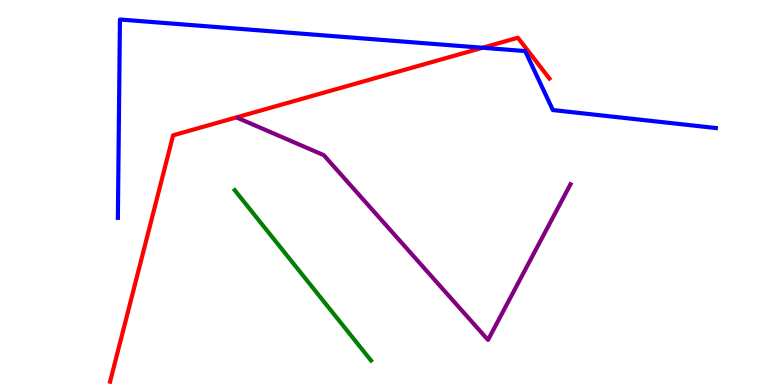[{'lines': ['blue', 'red'], 'intersections': [{'x': 6.23, 'y': 8.76}]}, {'lines': ['green', 'red'], 'intersections': []}, {'lines': ['purple', 'red'], 'intersections': []}, {'lines': ['blue', 'green'], 'intersections': []}, {'lines': ['blue', 'purple'], 'intersections': []}, {'lines': ['green', 'purple'], 'intersections': []}]